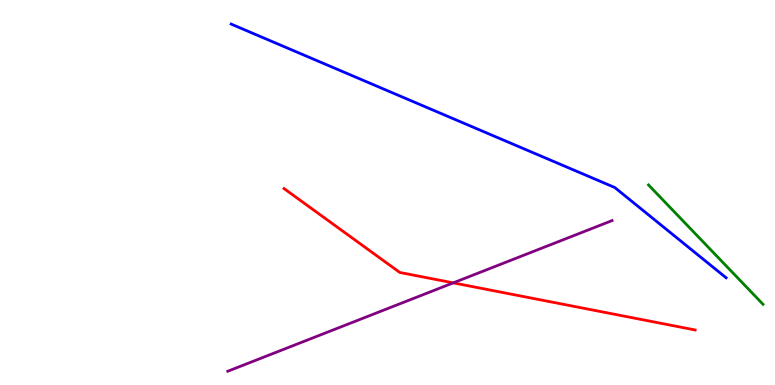[{'lines': ['blue', 'red'], 'intersections': []}, {'lines': ['green', 'red'], 'intersections': []}, {'lines': ['purple', 'red'], 'intersections': [{'x': 5.85, 'y': 2.65}]}, {'lines': ['blue', 'green'], 'intersections': []}, {'lines': ['blue', 'purple'], 'intersections': []}, {'lines': ['green', 'purple'], 'intersections': []}]